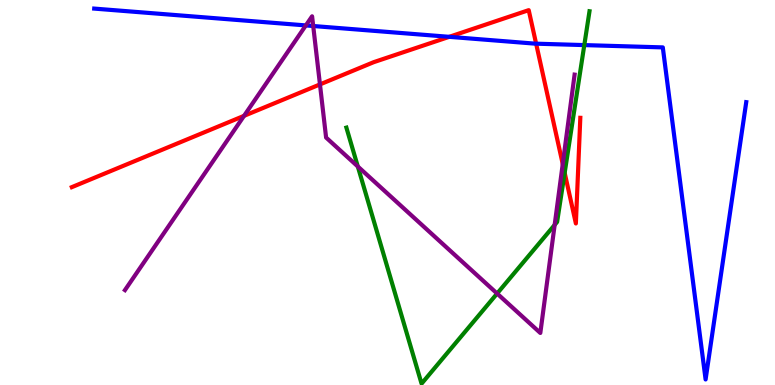[{'lines': ['blue', 'red'], 'intersections': [{'x': 5.8, 'y': 9.04}, {'x': 6.92, 'y': 8.87}]}, {'lines': ['green', 'red'], 'intersections': [{'x': 7.29, 'y': 5.51}]}, {'lines': ['purple', 'red'], 'intersections': [{'x': 3.15, 'y': 6.99}, {'x': 4.13, 'y': 7.81}, {'x': 7.26, 'y': 5.74}]}, {'lines': ['blue', 'green'], 'intersections': [{'x': 7.54, 'y': 8.83}]}, {'lines': ['blue', 'purple'], 'intersections': [{'x': 3.95, 'y': 9.34}, {'x': 4.04, 'y': 9.32}]}, {'lines': ['green', 'purple'], 'intersections': [{'x': 4.62, 'y': 5.68}, {'x': 6.41, 'y': 2.38}, {'x': 7.16, 'y': 4.16}]}]